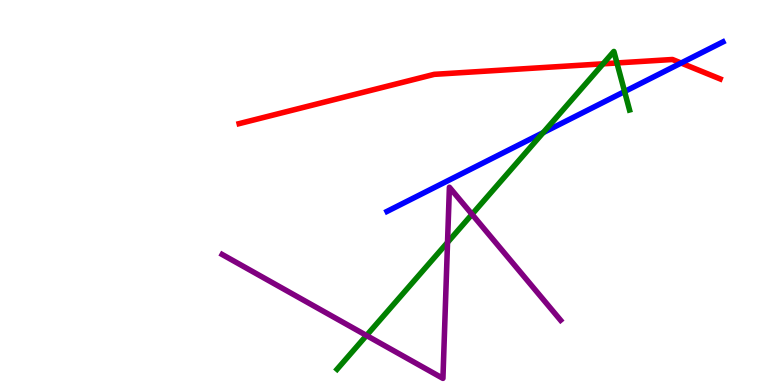[{'lines': ['blue', 'red'], 'intersections': [{'x': 8.79, 'y': 8.36}]}, {'lines': ['green', 'red'], 'intersections': [{'x': 7.78, 'y': 8.34}, {'x': 7.96, 'y': 8.36}]}, {'lines': ['purple', 'red'], 'intersections': []}, {'lines': ['blue', 'green'], 'intersections': [{'x': 7.01, 'y': 6.56}, {'x': 8.06, 'y': 7.62}]}, {'lines': ['blue', 'purple'], 'intersections': []}, {'lines': ['green', 'purple'], 'intersections': [{'x': 4.73, 'y': 1.29}, {'x': 5.77, 'y': 3.7}, {'x': 6.09, 'y': 4.43}]}]